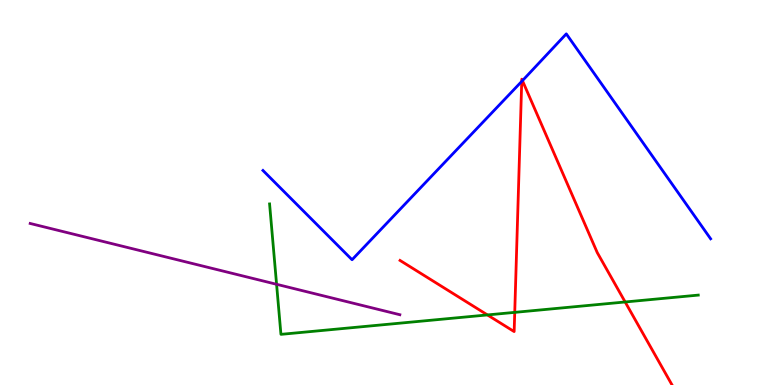[{'lines': ['blue', 'red'], 'intersections': [{'x': 6.73, 'y': 7.89}, {'x': 6.74, 'y': 7.91}]}, {'lines': ['green', 'red'], 'intersections': [{'x': 6.29, 'y': 1.82}, {'x': 6.64, 'y': 1.89}, {'x': 8.07, 'y': 2.16}]}, {'lines': ['purple', 'red'], 'intersections': []}, {'lines': ['blue', 'green'], 'intersections': []}, {'lines': ['blue', 'purple'], 'intersections': []}, {'lines': ['green', 'purple'], 'intersections': [{'x': 3.57, 'y': 2.62}]}]